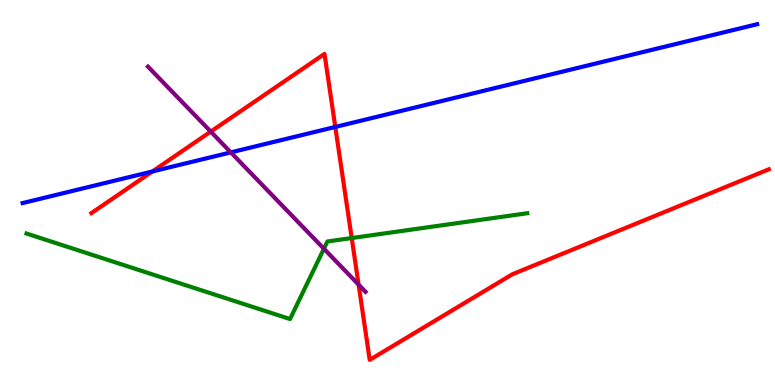[{'lines': ['blue', 'red'], 'intersections': [{'x': 1.97, 'y': 5.55}, {'x': 4.33, 'y': 6.7}]}, {'lines': ['green', 'red'], 'intersections': [{'x': 4.54, 'y': 3.82}]}, {'lines': ['purple', 'red'], 'intersections': [{'x': 2.72, 'y': 6.58}, {'x': 4.63, 'y': 2.61}]}, {'lines': ['blue', 'green'], 'intersections': []}, {'lines': ['blue', 'purple'], 'intersections': [{'x': 2.98, 'y': 6.04}]}, {'lines': ['green', 'purple'], 'intersections': [{'x': 4.18, 'y': 3.54}]}]